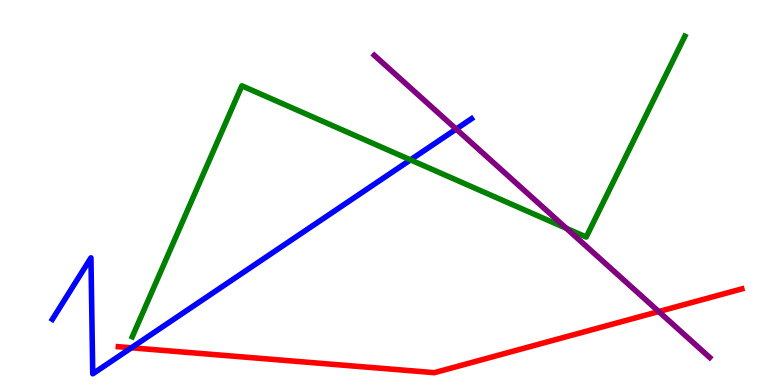[{'lines': ['blue', 'red'], 'intersections': [{'x': 1.7, 'y': 0.967}]}, {'lines': ['green', 'red'], 'intersections': []}, {'lines': ['purple', 'red'], 'intersections': [{'x': 8.5, 'y': 1.91}]}, {'lines': ['blue', 'green'], 'intersections': [{'x': 5.3, 'y': 5.85}]}, {'lines': ['blue', 'purple'], 'intersections': [{'x': 5.89, 'y': 6.65}]}, {'lines': ['green', 'purple'], 'intersections': [{'x': 7.31, 'y': 4.07}]}]